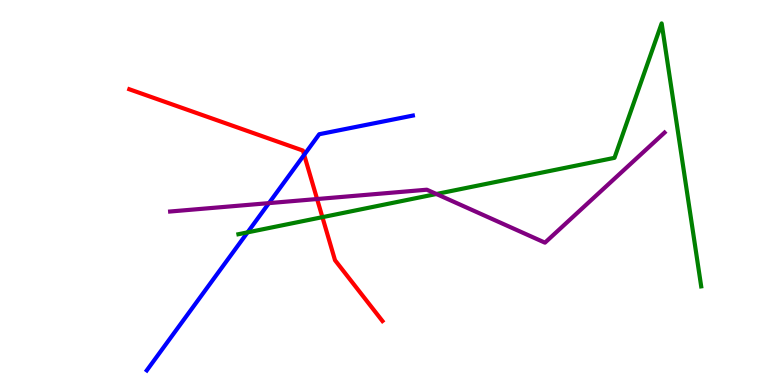[{'lines': ['blue', 'red'], 'intersections': [{'x': 3.92, 'y': 5.98}]}, {'lines': ['green', 'red'], 'intersections': [{'x': 4.16, 'y': 4.36}]}, {'lines': ['purple', 'red'], 'intersections': [{'x': 4.09, 'y': 4.83}]}, {'lines': ['blue', 'green'], 'intersections': [{'x': 3.19, 'y': 3.96}]}, {'lines': ['blue', 'purple'], 'intersections': [{'x': 3.47, 'y': 4.72}]}, {'lines': ['green', 'purple'], 'intersections': [{'x': 5.63, 'y': 4.96}]}]